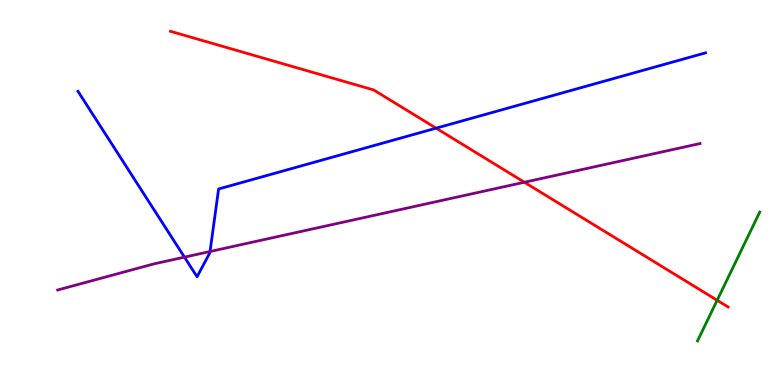[{'lines': ['blue', 'red'], 'intersections': [{'x': 5.63, 'y': 6.67}]}, {'lines': ['green', 'red'], 'intersections': [{'x': 9.25, 'y': 2.2}]}, {'lines': ['purple', 'red'], 'intersections': [{'x': 6.77, 'y': 5.27}]}, {'lines': ['blue', 'green'], 'intersections': []}, {'lines': ['blue', 'purple'], 'intersections': [{'x': 2.38, 'y': 3.32}, {'x': 2.71, 'y': 3.47}]}, {'lines': ['green', 'purple'], 'intersections': []}]